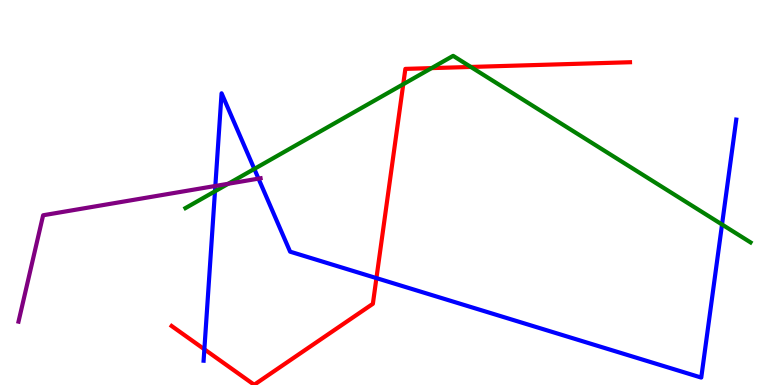[{'lines': ['blue', 'red'], 'intersections': [{'x': 2.64, 'y': 0.927}, {'x': 4.86, 'y': 2.78}]}, {'lines': ['green', 'red'], 'intersections': [{'x': 5.2, 'y': 7.81}, {'x': 5.57, 'y': 8.23}, {'x': 6.08, 'y': 8.26}]}, {'lines': ['purple', 'red'], 'intersections': []}, {'lines': ['blue', 'green'], 'intersections': [{'x': 2.77, 'y': 5.03}, {'x': 3.28, 'y': 5.61}, {'x': 9.32, 'y': 4.17}]}, {'lines': ['blue', 'purple'], 'intersections': [{'x': 2.78, 'y': 5.17}, {'x': 3.34, 'y': 5.36}]}, {'lines': ['green', 'purple'], 'intersections': [{'x': 2.94, 'y': 5.23}]}]